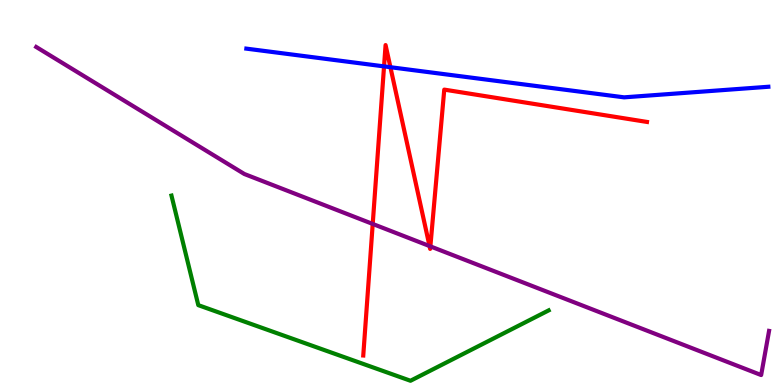[{'lines': ['blue', 'red'], 'intersections': [{'x': 4.96, 'y': 8.28}, {'x': 5.04, 'y': 8.25}]}, {'lines': ['green', 'red'], 'intersections': []}, {'lines': ['purple', 'red'], 'intersections': [{'x': 4.81, 'y': 4.18}, {'x': 5.54, 'y': 3.61}, {'x': 5.55, 'y': 3.6}]}, {'lines': ['blue', 'green'], 'intersections': []}, {'lines': ['blue', 'purple'], 'intersections': []}, {'lines': ['green', 'purple'], 'intersections': []}]